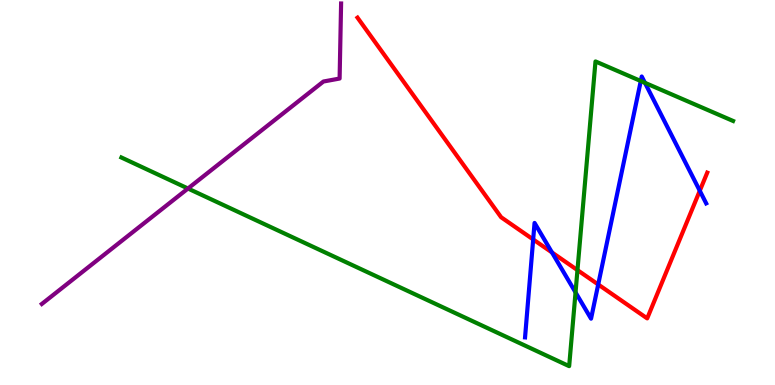[{'lines': ['blue', 'red'], 'intersections': [{'x': 6.88, 'y': 3.78}, {'x': 7.12, 'y': 3.44}, {'x': 7.72, 'y': 2.61}, {'x': 9.03, 'y': 5.05}]}, {'lines': ['green', 'red'], 'intersections': [{'x': 7.45, 'y': 2.98}]}, {'lines': ['purple', 'red'], 'intersections': []}, {'lines': ['blue', 'green'], 'intersections': [{'x': 7.43, 'y': 2.41}, {'x': 8.27, 'y': 7.9}, {'x': 8.32, 'y': 7.85}]}, {'lines': ['blue', 'purple'], 'intersections': []}, {'lines': ['green', 'purple'], 'intersections': [{'x': 2.43, 'y': 5.1}]}]